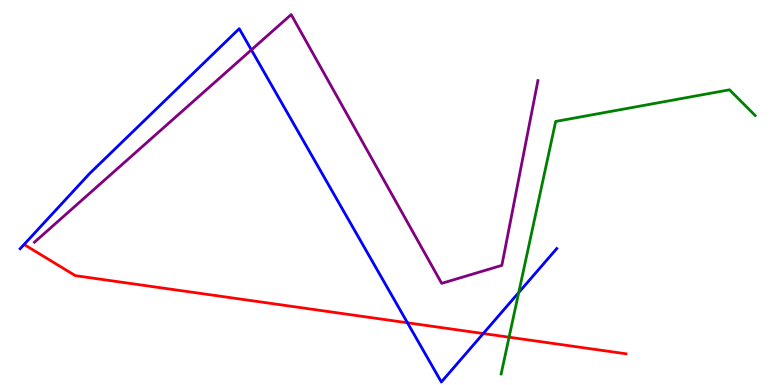[{'lines': ['blue', 'red'], 'intersections': [{'x': 5.26, 'y': 1.62}, {'x': 6.24, 'y': 1.34}]}, {'lines': ['green', 'red'], 'intersections': [{'x': 6.57, 'y': 1.24}]}, {'lines': ['purple', 'red'], 'intersections': []}, {'lines': ['blue', 'green'], 'intersections': [{'x': 6.69, 'y': 2.4}]}, {'lines': ['blue', 'purple'], 'intersections': [{'x': 3.24, 'y': 8.7}]}, {'lines': ['green', 'purple'], 'intersections': []}]